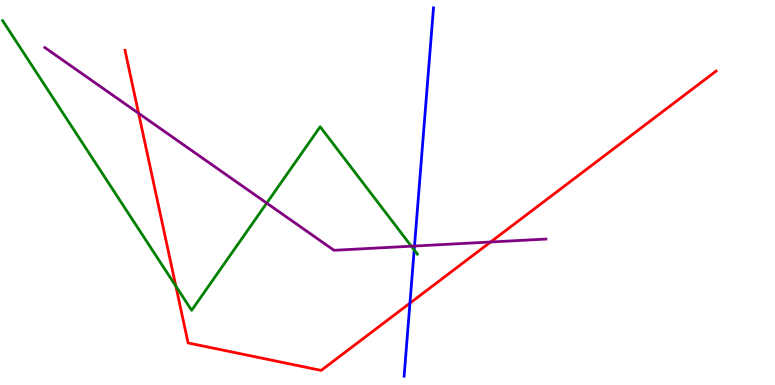[{'lines': ['blue', 'red'], 'intersections': [{'x': 5.29, 'y': 2.13}]}, {'lines': ['green', 'red'], 'intersections': [{'x': 2.27, 'y': 2.57}]}, {'lines': ['purple', 'red'], 'intersections': [{'x': 1.79, 'y': 7.06}, {'x': 6.33, 'y': 3.71}]}, {'lines': ['blue', 'green'], 'intersections': [{'x': 5.34, 'y': 3.51}]}, {'lines': ['blue', 'purple'], 'intersections': [{'x': 5.35, 'y': 3.61}]}, {'lines': ['green', 'purple'], 'intersections': [{'x': 3.44, 'y': 4.72}, {'x': 5.31, 'y': 3.61}]}]